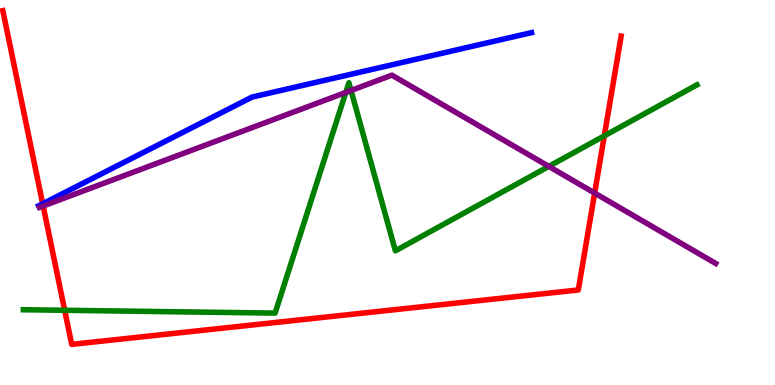[{'lines': ['blue', 'red'], 'intersections': [{'x': 0.551, 'y': 4.71}]}, {'lines': ['green', 'red'], 'intersections': [{'x': 0.835, 'y': 1.94}, {'x': 7.8, 'y': 6.47}]}, {'lines': ['purple', 'red'], 'intersections': [{'x': 0.557, 'y': 4.65}, {'x': 7.67, 'y': 4.99}]}, {'lines': ['blue', 'green'], 'intersections': []}, {'lines': ['blue', 'purple'], 'intersections': []}, {'lines': ['green', 'purple'], 'intersections': [{'x': 4.46, 'y': 7.6}, {'x': 4.53, 'y': 7.65}, {'x': 7.08, 'y': 5.68}]}]